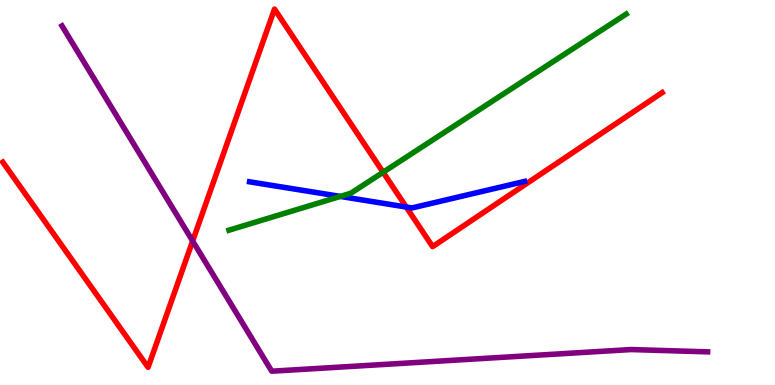[{'lines': ['blue', 'red'], 'intersections': [{'x': 5.24, 'y': 4.62}]}, {'lines': ['green', 'red'], 'intersections': [{'x': 4.94, 'y': 5.53}]}, {'lines': ['purple', 'red'], 'intersections': [{'x': 2.49, 'y': 3.74}]}, {'lines': ['blue', 'green'], 'intersections': [{'x': 4.39, 'y': 4.9}]}, {'lines': ['blue', 'purple'], 'intersections': []}, {'lines': ['green', 'purple'], 'intersections': []}]